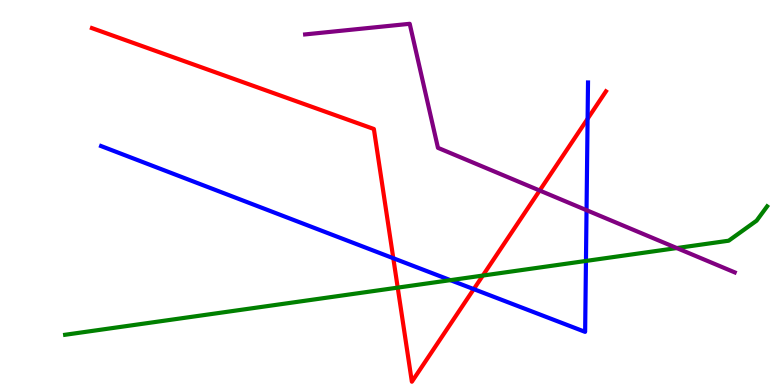[{'lines': ['blue', 'red'], 'intersections': [{'x': 5.07, 'y': 3.29}, {'x': 6.11, 'y': 2.49}, {'x': 7.58, 'y': 6.91}]}, {'lines': ['green', 'red'], 'intersections': [{'x': 5.13, 'y': 2.53}, {'x': 6.23, 'y': 2.84}]}, {'lines': ['purple', 'red'], 'intersections': [{'x': 6.96, 'y': 5.05}]}, {'lines': ['blue', 'green'], 'intersections': [{'x': 5.81, 'y': 2.72}, {'x': 7.56, 'y': 3.22}]}, {'lines': ['blue', 'purple'], 'intersections': [{'x': 7.57, 'y': 4.54}]}, {'lines': ['green', 'purple'], 'intersections': [{'x': 8.73, 'y': 3.56}]}]